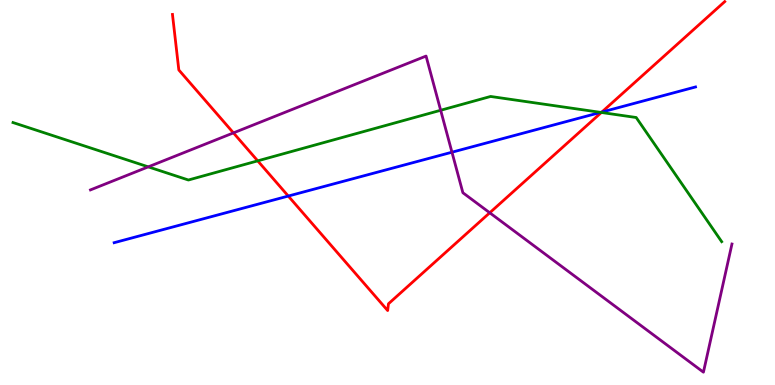[{'lines': ['blue', 'red'], 'intersections': [{'x': 3.72, 'y': 4.91}, {'x': 7.77, 'y': 7.09}]}, {'lines': ['green', 'red'], 'intersections': [{'x': 3.33, 'y': 5.82}, {'x': 7.76, 'y': 7.08}]}, {'lines': ['purple', 'red'], 'intersections': [{'x': 3.01, 'y': 6.55}, {'x': 6.32, 'y': 4.47}]}, {'lines': ['blue', 'green'], 'intersections': [{'x': 7.75, 'y': 7.08}]}, {'lines': ['blue', 'purple'], 'intersections': [{'x': 5.83, 'y': 6.05}]}, {'lines': ['green', 'purple'], 'intersections': [{'x': 1.91, 'y': 5.67}, {'x': 5.69, 'y': 7.14}]}]